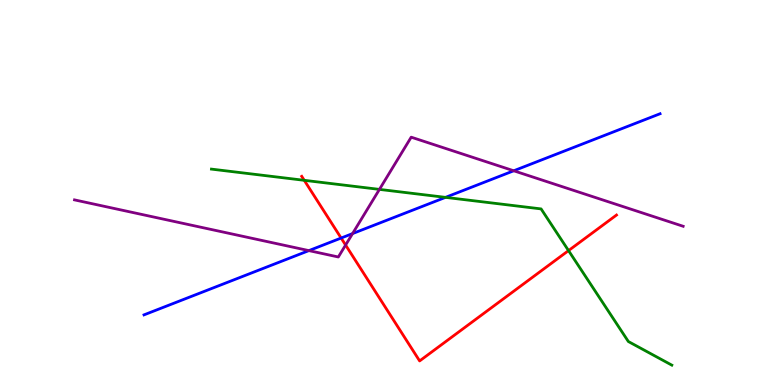[{'lines': ['blue', 'red'], 'intersections': [{'x': 4.4, 'y': 3.82}]}, {'lines': ['green', 'red'], 'intersections': [{'x': 3.93, 'y': 5.32}, {'x': 7.34, 'y': 3.49}]}, {'lines': ['purple', 'red'], 'intersections': [{'x': 4.46, 'y': 3.64}]}, {'lines': ['blue', 'green'], 'intersections': [{'x': 5.75, 'y': 4.87}]}, {'lines': ['blue', 'purple'], 'intersections': [{'x': 3.99, 'y': 3.49}, {'x': 4.55, 'y': 3.93}, {'x': 6.63, 'y': 5.56}]}, {'lines': ['green', 'purple'], 'intersections': [{'x': 4.9, 'y': 5.08}]}]